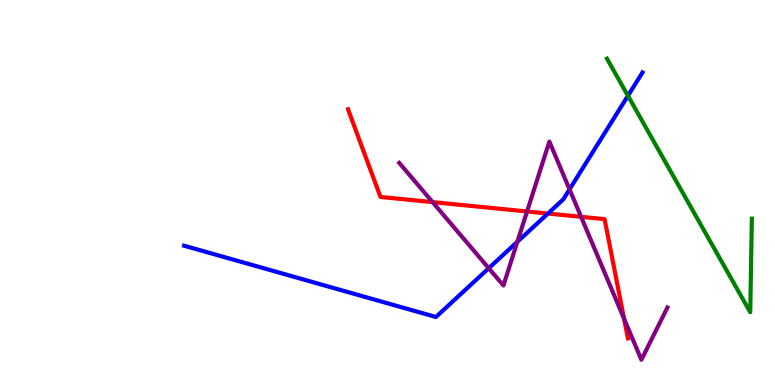[{'lines': ['blue', 'red'], 'intersections': [{'x': 7.07, 'y': 4.45}]}, {'lines': ['green', 'red'], 'intersections': []}, {'lines': ['purple', 'red'], 'intersections': [{'x': 5.58, 'y': 4.75}, {'x': 6.8, 'y': 4.51}, {'x': 7.5, 'y': 4.37}, {'x': 8.05, 'y': 1.72}]}, {'lines': ['blue', 'green'], 'intersections': [{'x': 8.1, 'y': 7.51}]}, {'lines': ['blue', 'purple'], 'intersections': [{'x': 6.31, 'y': 3.03}, {'x': 6.68, 'y': 3.72}, {'x': 7.35, 'y': 5.08}]}, {'lines': ['green', 'purple'], 'intersections': []}]